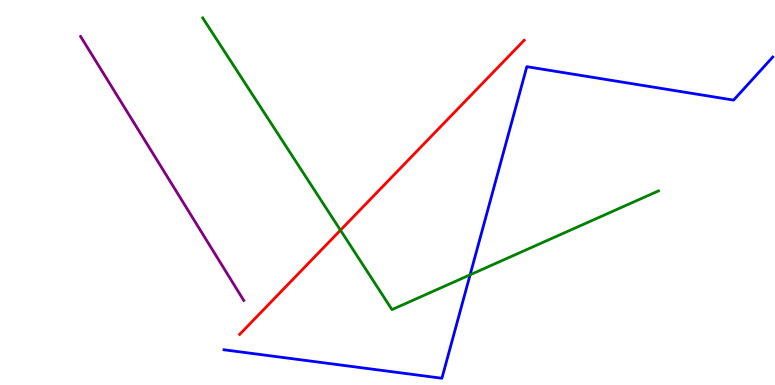[{'lines': ['blue', 'red'], 'intersections': []}, {'lines': ['green', 'red'], 'intersections': [{'x': 4.39, 'y': 4.02}]}, {'lines': ['purple', 'red'], 'intersections': []}, {'lines': ['blue', 'green'], 'intersections': [{'x': 6.07, 'y': 2.86}]}, {'lines': ['blue', 'purple'], 'intersections': []}, {'lines': ['green', 'purple'], 'intersections': []}]